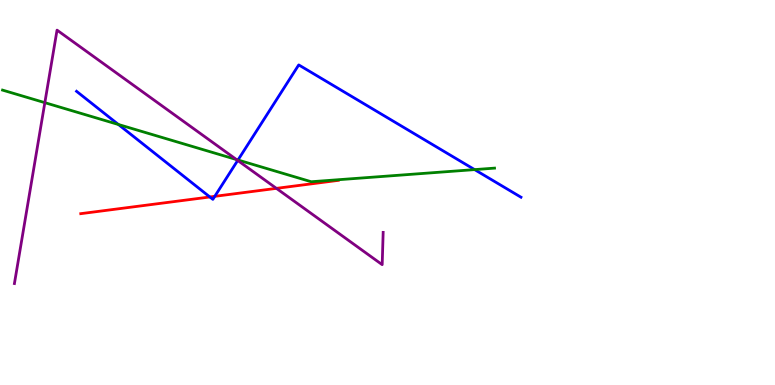[{'lines': ['blue', 'red'], 'intersections': [{'x': 2.71, 'y': 4.88}, {'x': 2.77, 'y': 4.9}]}, {'lines': ['green', 'red'], 'intersections': []}, {'lines': ['purple', 'red'], 'intersections': [{'x': 3.57, 'y': 5.11}]}, {'lines': ['blue', 'green'], 'intersections': [{'x': 1.53, 'y': 6.77}, {'x': 3.07, 'y': 5.84}, {'x': 6.12, 'y': 5.59}]}, {'lines': ['blue', 'purple'], 'intersections': [{'x': 3.07, 'y': 5.83}]}, {'lines': ['green', 'purple'], 'intersections': [{'x': 0.579, 'y': 7.33}, {'x': 3.05, 'y': 5.86}]}]